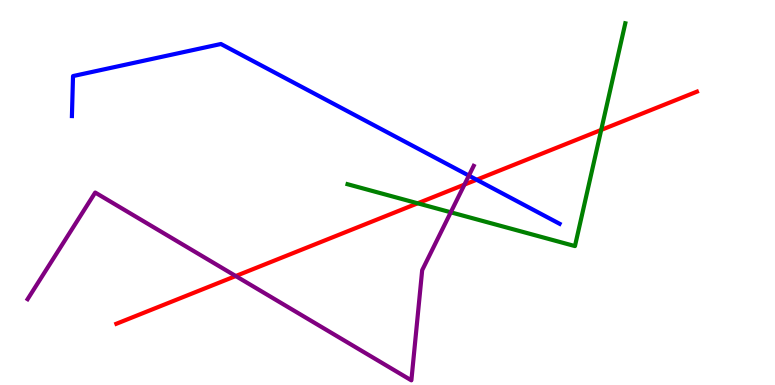[{'lines': ['blue', 'red'], 'intersections': [{'x': 6.15, 'y': 5.33}]}, {'lines': ['green', 'red'], 'intersections': [{'x': 5.39, 'y': 4.72}, {'x': 7.76, 'y': 6.63}]}, {'lines': ['purple', 'red'], 'intersections': [{'x': 3.04, 'y': 2.83}, {'x': 5.99, 'y': 5.21}]}, {'lines': ['blue', 'green'], 'intersections': []}, {'lines': ['blue', 'purple'], 'intersections': [{'x': 6.05, 'y': 5.44}]}, {'lines': ['green', 'purple'], 'intersections': [{'x': 5.82, 'y': 4.49}]}]